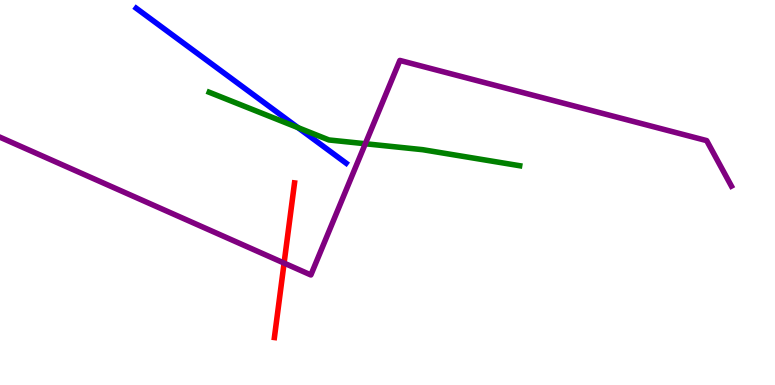[{'lines': ['blue', 'red'], 'intersections': []}, {'lines': ['green', 'red'], 'intersections': []}, {'lines': ['purple', 'red'], 'intersections': [{'x': 3.67, 'y': 3.17}]}, {'lines': ['blue', 'green'], 'intersections': [{'x': 3.84, 'y': 6.69}]}, {'lines': ['blue', 'purple'], 'intersections': []}, {'lines': ['green', 'purple'], 'intersections': [{'x': 4.71, 'y': 6.27}]}]